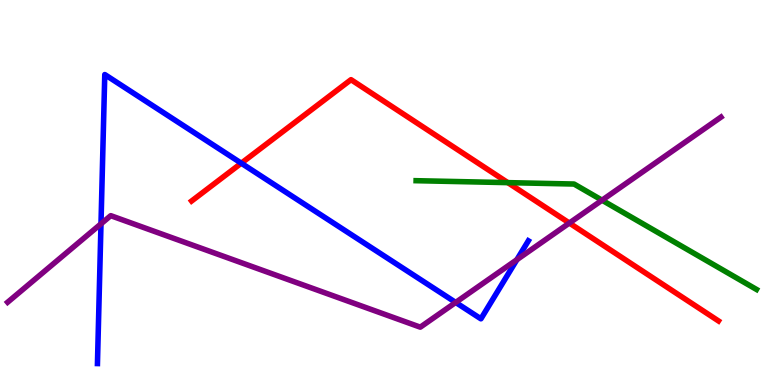[{'lines': ['blue', 'red'], 'intersections': [{'x': 3.11, 'y': 5.76}]}, {'lines': ['green', 'red'], 'intersections': [{'x': 6.55, 'y': 5.26}]}, {'lines': ['purple', 'red'], 'intersections': [{'x': 7.35, 'y': 4.21}]}, {'lines': ['blue', 'green'], 'intersections': []}, {'lines': ['blue', 'purple'], 'intersections': [{'x': 1.3, 'y': 4.19}, {'x': 5.88, 'y': 2.14}, {'x': 6.67, 'y': 3.25}]}, {'lines': ['green', 'purple'], 'intersections': [{'x': 7.77, 'y': 4.8}]}]